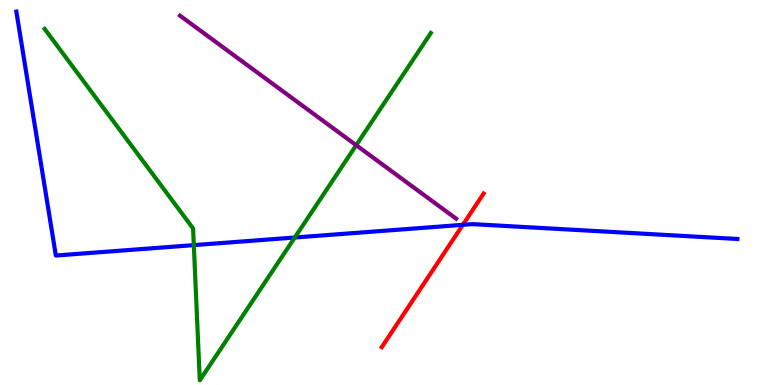[{'lines': ['blue', 'red'], 'intersections': [{'x': 5.97, 'y': 4.16}]}, {'lines': ['green', 'red'], 'intersections': []}, {'lines': ['purple', 'red'], 'intersections': []}, {'lines': ['blue', 'green'], 'intersections': [{'x': 2.5, 'y': 3.63}, {'x': 3.8, 'y': 3.83}]}, {'lines': ['blue', 'purple'], 'intersections': []}, {'lines': ['green', 'purple'], 'intersections': [{'x': 4.6, 'y': 6.23}]}]